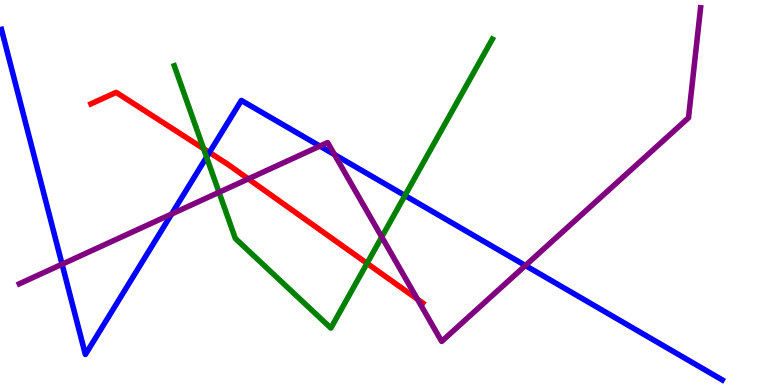[{'lines': ['blue', 'red'], 'intersections': [{'x': 2.7, 'y': 6.04}]}, {'lines': ['green', 'red'], 'intersections': [{'x': 2.63, 'y': 6.14}, {'x': 4.74, 'y': 3.16}]}, {'lines': ['purple', 'red'], 'intersections': [{'x': 3.2, 'y': 5.35}, {'x': 5.39, 'y': 2.23}]}, {'lines': ['blue', 'green'], 'intersections': [{'x': 2.67, 'y': 5.92}, {'x': 5.23, 'y': 4.92}]}, {'lines': ['blue', 'purple'], 'intersections': [{'x': 0.801, 'y': 3.14}, {'x': 2.21, 'y': 4.44}, {'x': 4.13, 'y': 6.21}, {'x': 4.32, 'y': 5.98}, {'x': 6.78, 'y': 3.1}]}, {'lines': ['green', 'purple'], 'intersections': [{'x': 2.83, 'y': 5.01}, {'x': 4.93, 'y': 3.84}]}]